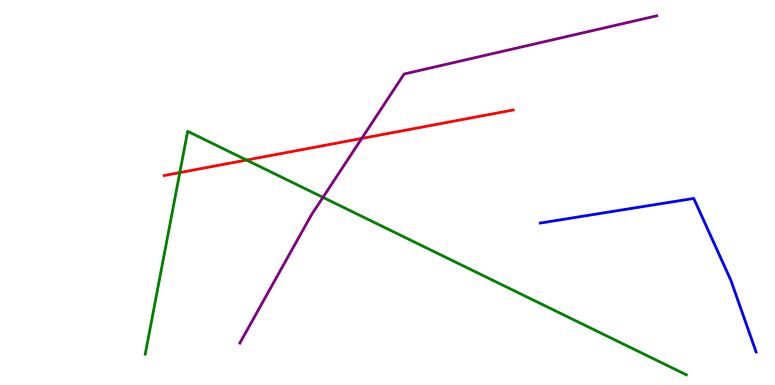[{'lines': ['blue', 'red'], 'intersections': []}, {'lines': ['green', 'red'], 'intersections': [{'x': 2.32, 'y': 5.52}, {'x': 3.18, 'y': 5.84}]}, {'lines': ['purple', 'red'], 'intersections': [{'x': 4.67, 'y': 6.4}]}, {'lines': ['blue', 'green'], 'intersections': []}, {'lines': ['blue', 'purple'], 'intersections': []}, {'lines': ['green', 'purple'], 'intersections': [{'x': 4.17, 'y': 4.87}]}]